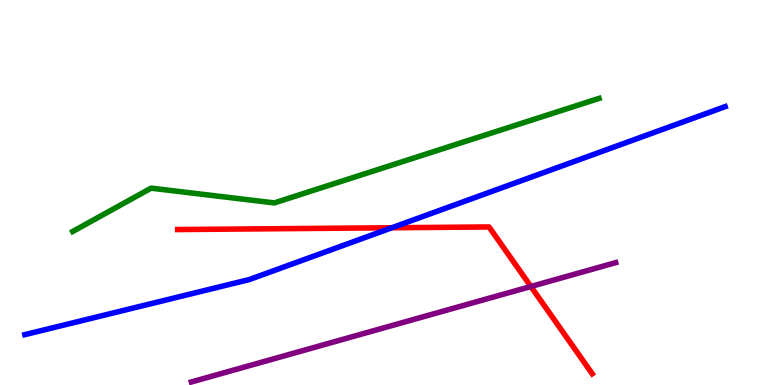[{'lines': ['blue', 'red'], 'intersections': [{'x': 5.06, 'y': 4.08}]}, {'lines': ['green', 'red'], 'intersections': []}, {'lines': ['purple', 'red'], 'intersections': [{'x': 6.85, 'y': 2.56}]}, {'lines': ['blue', 'green'], 'intersections': []}, {'lines': ['blue', 'purple'], 'intersections': []}, {'lines': ['green', 'purple'], 'intersections': []}]